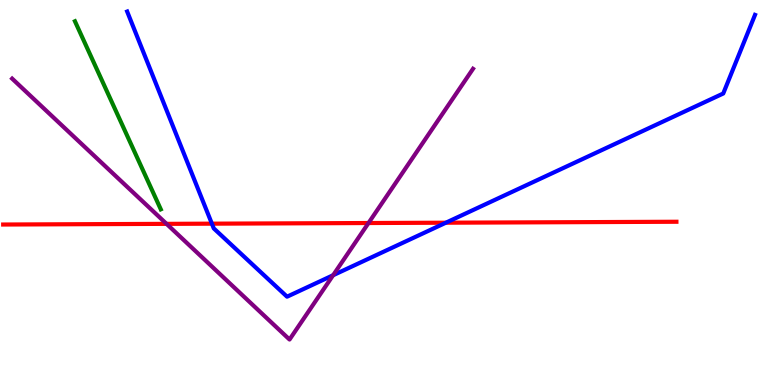[{'lines': ['blue', 'red'], 'intersections': [{'x': 2.73, 'y': 4.19}, {'x': 5.75, 'y': 4.22}]}, {'lines': ['green', 'red'], 'intersections': []}, {'lines': ['purple', 'red'], 'intersections': [{'x': 2.15, 'y': 4.19}, {'x': 4.75, 'y': 4.21}]}, {'lines': ['blue', 'green'], 'intersections': []}, {'lines': ['blue', 'purple'], 'intersections': [{'x': 4.3, 'y': 2.85}]}, {'lines': ['green', 'purple'], 'intersections': []}]